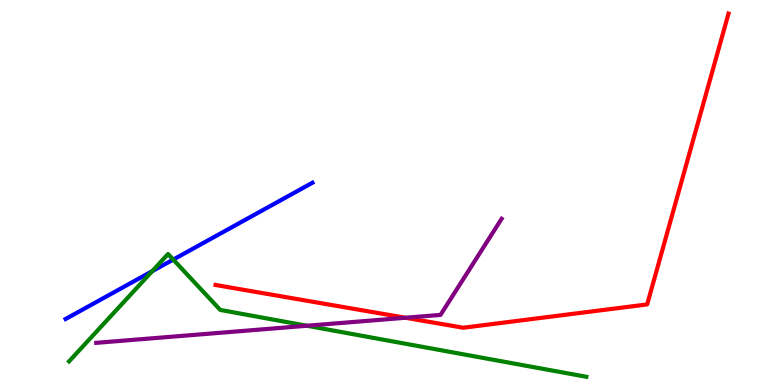[{'lines': ['blue', 'red'], 'intersections': []}, {'lines': ['green', 'red'], 'intersections': []}, {'lines': ['purple', 'red'], 'intersections': [{'x': 5.23, 'y': 1.75}]}, {'lines': ['blue', 'green'], 'intersections': [{'x': 1.96, 'y': 2.96}, {'x': 2.24, 'y': 3.26}]}, {'lines': ['blue', 'purple'], 'intersections': []}, {'lines': ['green', 'purple'], 'intersections': [{'x': 3.96, 'y': 1.54}]}]